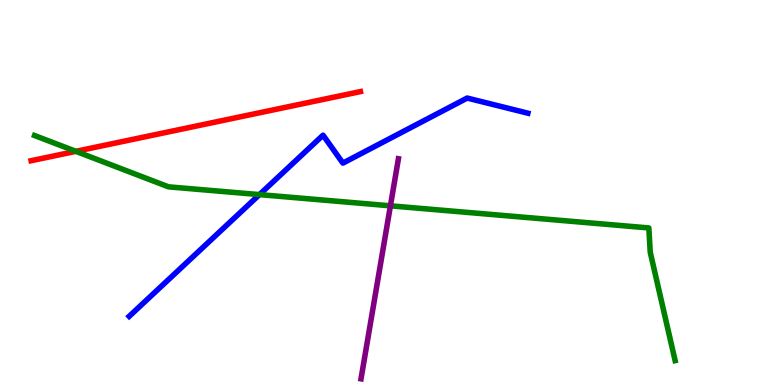[{'lines': ['blue', 'red'], 'intersections': []}, {'lines': ['green', 'red'], 'intersections': [{'x': 0.979, 'y': 6.07}]}, {'lines': ['purple', 'red'], 'intersections': []}, {'lines': ['blue', 'green'], 'intersections': [{'x': 3.35, 'y': 4.95}]}, {'lines': ['blue', 'purple'], 'intersections': []}, {'lines': ['green', 'purple'], 'intersections': [{'x': 5.04, 'y': 4.65}]}]